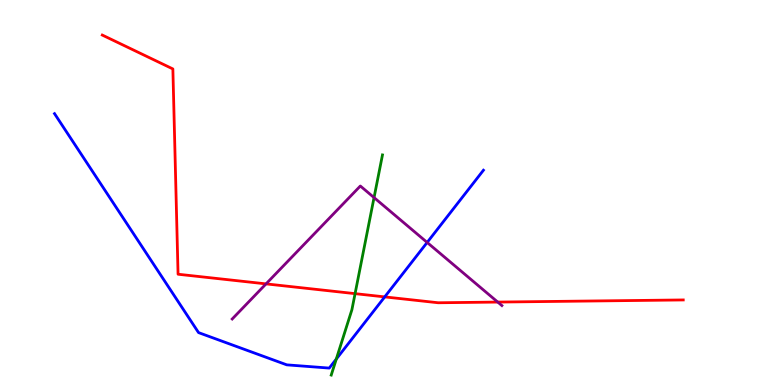[{'lines': ['blue', 'red'], 'intersections': [{'x': 4.96, 'y': 2.29}]}, {'lines': ['green', 'red'], 'intersections': [{'x': 4.58, 'y': 2.37}]}, {'lines': ['purple', 'red'], 'intersections': [{'x': 3.43, 'y': 2.63}, {'x': 6.42, 'y': 2.15}]}, {'lines': ['blue', 'green'], 'intersections': [{'x': 4.34, 'y': 0.674}]}, {'lines': ['blue', 'purple'], 'intersections': [{'x': 5.51, 'y': 3.7}]}, {'lines': ['green', 'purple'], 'intersections': [{'x': 4.83, 'y': 4.87}]}]